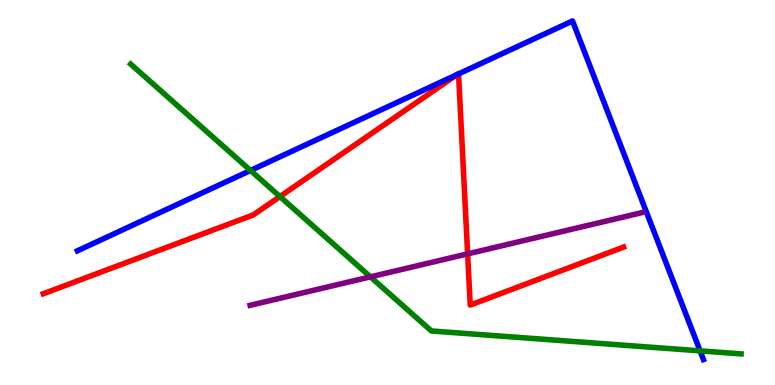[{'lines': ['blue', 'red'], 'intersections': [{'x': 5.9, 'y': 8.06}, {'x': 5.92, 'y': 8.08}]}, {'lines': ['green', 'red'], 'intersections': [{'x': 3.61, 'y': 4.89}]}, {'lines': ['purple', 'red'], 'intersections': [{'x': 6.03, 'y': 3.41}]}, {'lines': ['blue', 'green'], 'intersections': [{'x': 3.23, 'y': 5.57}, {'x': 9.03, 'y': 0.887}]}, {'lines': ['blue', 'purple'], 'intersections': []}, {'lines': ['green', 'purple'], 'intersections': [{'x': 4.78, 'y': 2.81}]}]